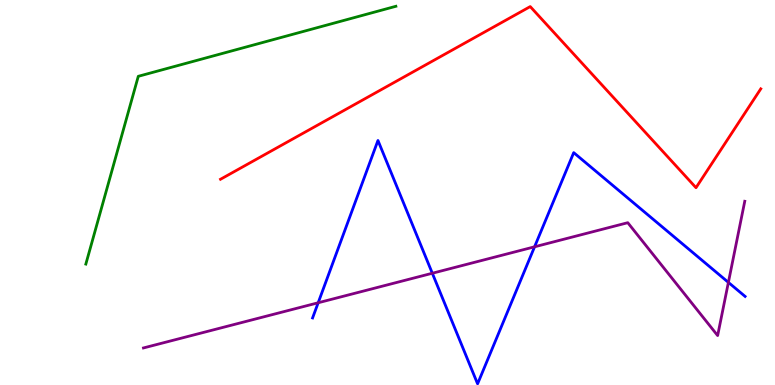[{'lines': ['blue', 'red'], 'intersections': []}, {'lines': ['green', 'red'], 'intersections': []}, {'lines': ['purple', 'red'], 'intersections': []}, {'lines': ['blue', 'green'], 'intersections': []}, {'lines': ['blue', 'purple'], 'intersections': [{'x': 4.11, 'y': 2.14}, {'x': 5.58, 'y': 2.9}, {'x': 6.9, 'y': 3.59}, {'x': 9.4, 'y': 2.67}]}, {'lines': ['green', 'purple'], 'intersections': []}]